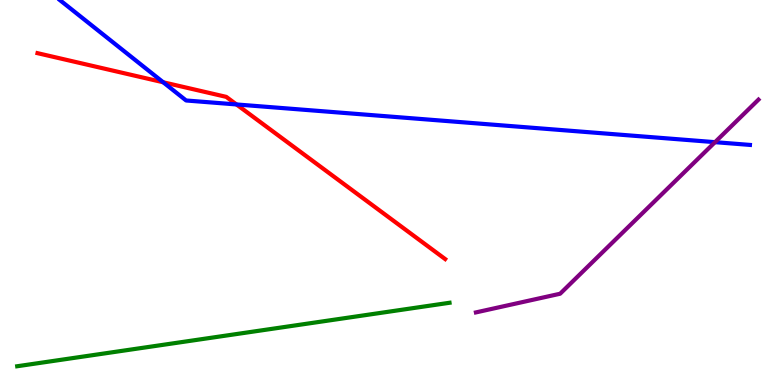[{'lines': ['blue', 'red'], 'intersections': [{'x': 2.11, 'y': 7.86}, {'x': 3.05, 'y': 7.29}]}, {'lines': ['green', 'red'], 'intersections': []}, {'lines': ['purple', 'red'], 'intersections': []}, {'lines': ['blue', 'green'], 'intersections': []}, {'lines': ['blue', 'purple'], 'intersections': [{'x': 9.23, 'y': 6.31}]}, {'lines': ['green', 'purple'], 'intersections': []}]